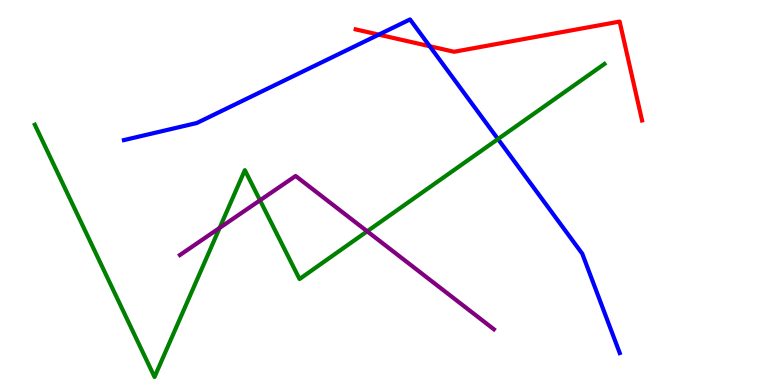[{'lines': ['blue', 'red'], 'intersections': [{'x': 4.89, 'y': 9.1}, {'x': 5.54, 'y': 8.8}]}, {'lines': ['green', 'red'], 'intersections': []}, {'lines': ['purple', 'red'], 'intersections': []}, {'lines': ['blue', 'green'], 'intersections': [{'x': 6.43, 'y': 6.39}]}, {'lines': ['blue', 'purple'], 'intersections': []}, {'lines': ['green', 'purple'], 'intersections': [{'x': 2.83, 'y': 4.08}, {'x': 3.35, 'y': 4.8}, {'x': 4.74, 'y': 3.99}]}]